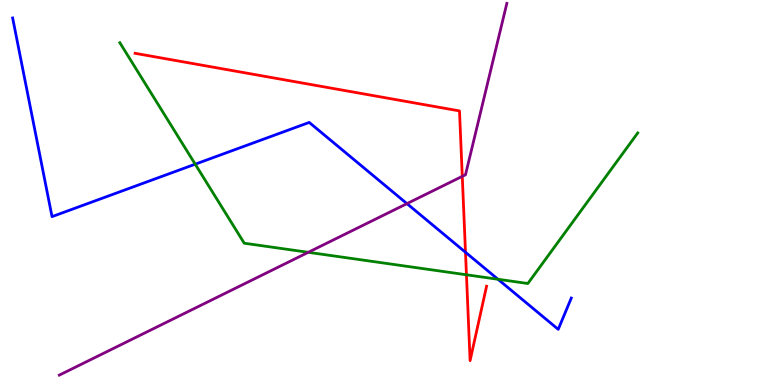[{'lines': ['blue', 'red'], 'intersections': [{'x': 6.01, 'y': 3.45}]}, {'lines': ['green', 'red'], 'intersections': [{'x': 6.02, 'y': 2.86}]}, {'lines': ['purple', 'red'], 'intersections': [{'x': 5.96, 'y': 5.42}]}, {'lines': ['blue', 'green'], 'intersections': [{'x': 2.52, 'y': 5.74}, {'x': 6.43, 'y': 2.75}]}, {'lines': ['blue', 'purple'], 'intersections': [{'x': 5.25, 'y': 4.71}]}, {'lines': ['green', 'purple'], 'intersections': [{'x': 3.98, 'y': 3.45}]}]